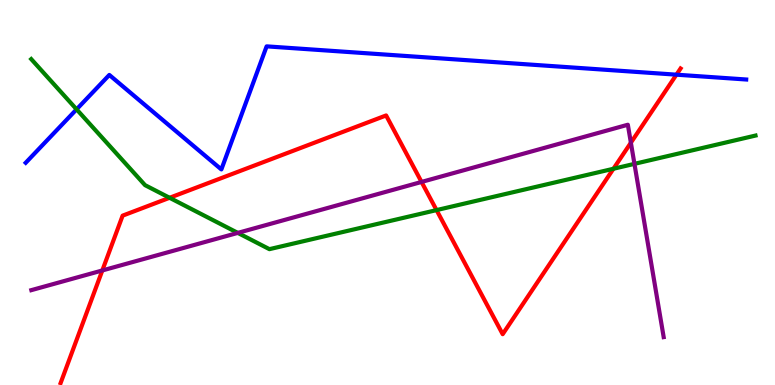[{'lines': ['blue', 'red'], 'intersections': [{'x': 8.73, 'y': 8.06}]}, {'lines': ['green', 'red'], 'intersections': [{'x': 2.19, 'y': 4.86}, {'x': 5.63, 'y': 4.54}, {'x': 7.92, 'y': 5.62}]}, {'lines': ['purple', 'red'], 'intersections': [{'x': 1.32, 'y': 2.98}, {'x': 5.44, 'y': 5.27}, {'x': 8.14, 'y': 6.29}]}, {'lines': ['blue', 'green'], 'intersections': [{'x': 0.988, 'y': 7.16}]}, {'lines': ['blue', 'purple'], 'intersections': []}, {'lines': ['green', 'purple'], 'intersections': [{'x': 3.07, 'y': 3.95}, {'x': 8.19, 'y': 5.74}]}]